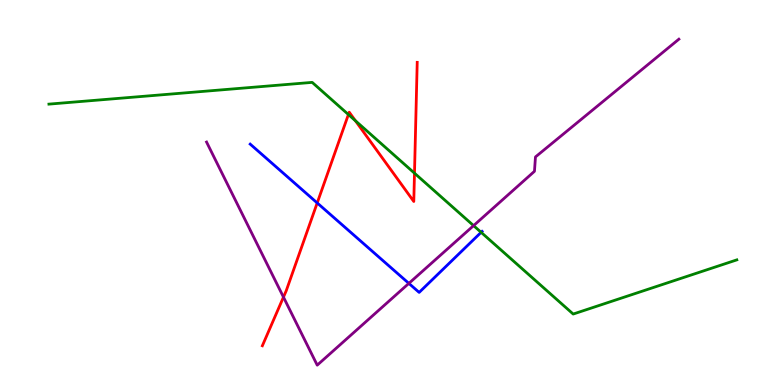[{'lines': ['blue', 'red'], 'intersections': [{'x': 4.09, 'y': 4.73}]}, {'lines': ['green', 'red'], 'intersections': [{'x': 4.5, 'y': 7.03}, {'x': 4.59, 'y': 6.86}, {'x': 5.35, 'y': 5.5}]}, {'lines': ['purple', 'red'], 'intersections': [{'x': 3.66, 'y': 2.28}]}, {'lines': ['blue', 'green'], 'intersections': [{'x': 6.21, 'y': 3.97}]}, {'lines': ['blue', 'purple'], 'intersections': [{'x': 5.28, 'y': 2.64}]}, {'lines': ['green', 'purple'], 'intersections': [{'x': 6.11, 'y': 4.14}]}]